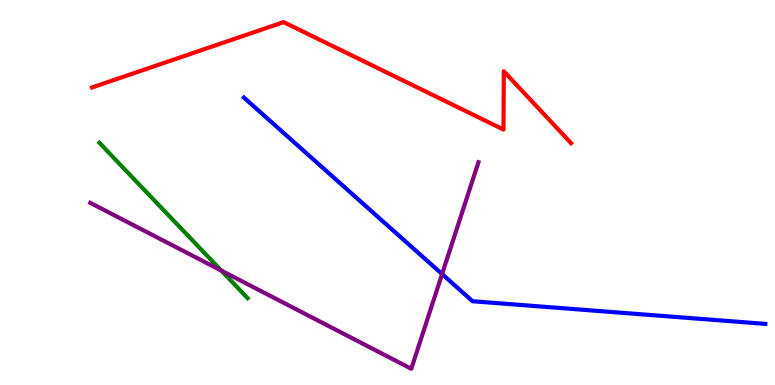[{'lines': ['blue', 'red'], 'intersections': []}, {'lines': ['green', 'red'], 'intersections': []}, {'lines': ['purple', 'red'], 'intersections': []}, {'lines': ['blue', 'green'], 'intersections': []}, {'lines': ['blue', 'purple'], 'intersections': [{'x': 5.7, 'y': 2.88}]}, {'lines': ['green', 'purple'], 'intersections': [{'x': 2.86, 'y': 2.97}]}]